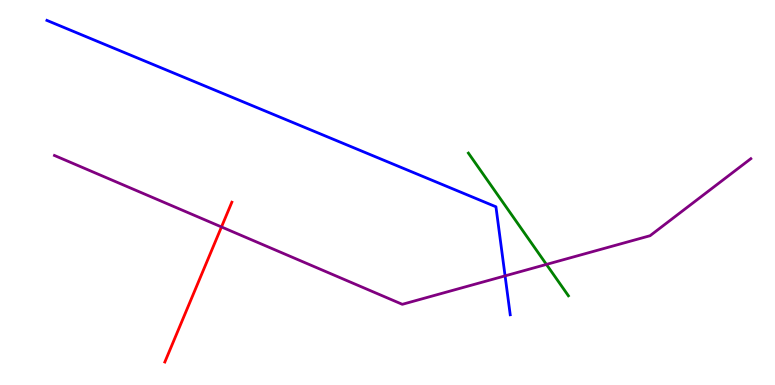[{'lines': ['blue', 'red'], 'intersections': []}, {'lines': ['green', 'red'], 'intersections': []}, {'lines': ['purple', 'red'], 'intersections': [{'x': 2.86, 'y': 4.11}]}, {'lines': ['blue', 'green'], 'intersections': []}, {'lines': ['blue', 'purple'], 'intersections': [{'x': 6.52, 'y': 2.83}]}, {'lines': ['green', 'purple'], 'intersections': [{'x': 7.05, 'y': 3.13}]}]